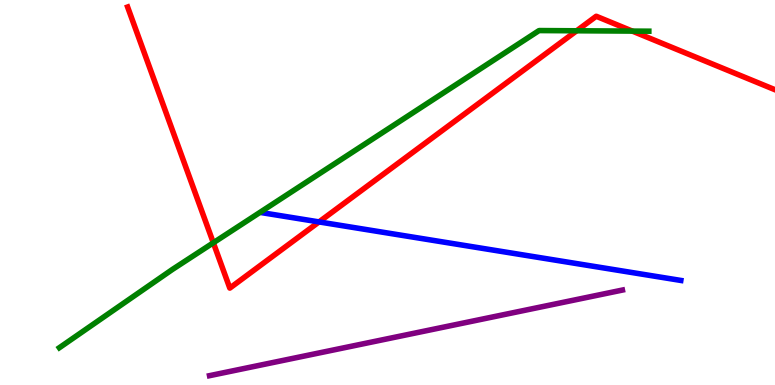[{'lines': ['blue', 'red'], 'intersections': [{'x': 4.12, 'y': 4.24}]}, {'lines': ['green', 'red'], 'intersections': [{'x': 2.75, 'y': 3.69}, {'x': 7.44, 'y': 9.2}, {'x': 8.16, 'y': 9.19}]}, {'lines': ['purple', 'red'], 'intersections': []}, {'lines': ['blue', 'green'], 'intersections': []}, {'lines': ['blue', 'purple'], 'intersections': []}, {'lines': ['green', 'purple'], 'intersections': []}]